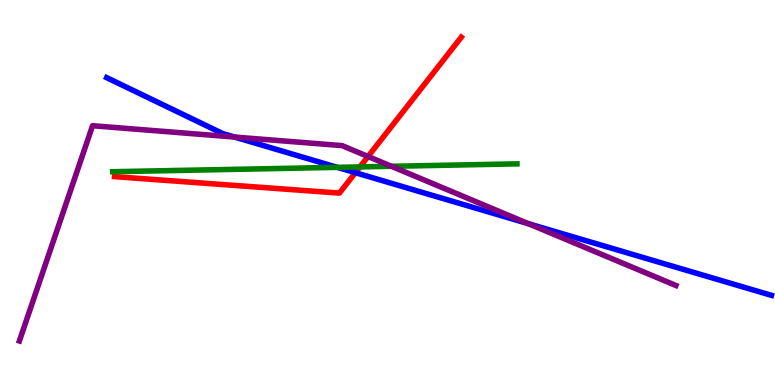[{'lines': ['blue', 'red'], 'intersections': [{'x': 4.59, 'y': 5.51}]}, {'lines': ['green', 'red'], 'intersections': [{'x': 4.64, 'y': 5.66}]}, {'lines': ['purple', 'red'], 'intersections': [{'x': 4.75, 'y': 5.94}]}, {'lines': ['blue', 'green'], 'intersections': [{'x': 4.35, 'y': 5.65}]}, {'lines': ['blue', 'purple'], 'intersections': [{'x': 3.03, 'y': 6.44}, {'x': 6.82, 'y': 4.19}]}, {'lines': ['green', 'purple'], 'intersections': [{'x': 5.05, 'y': 5.68}]}]